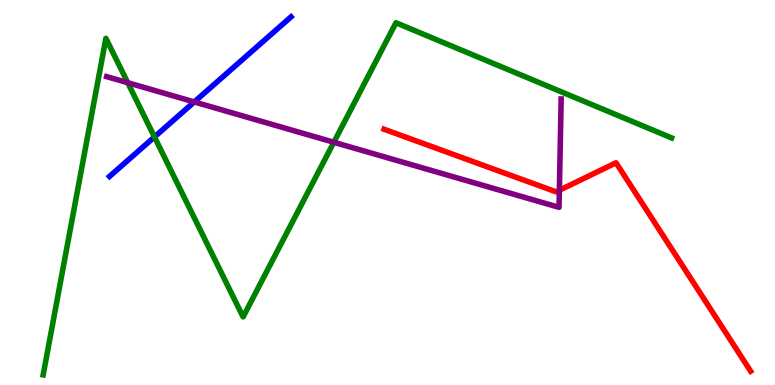[{'lines': ['blue', 'red'], 'intersections': []}, {'lines': ['green', 'red'], 'intersections': []}, {'lines': ['purple', 'red'], 'intersections': [{'x': 7.22, 'y': 5.06}]}, {'lines': ['blue', 'green'], 'intersections': [{'x': 1.99, 'y': 6.44}]}, {'lines': ['blue', 'purple'], 'intersections': [{'x': 2.51, 'y': 7.35}]}, {'lines': ['green', 'purple'], 'intersections': [{'x': 1.65, 'y': 7.85}, {'x': 4.31, 'y': 6.3}]}]